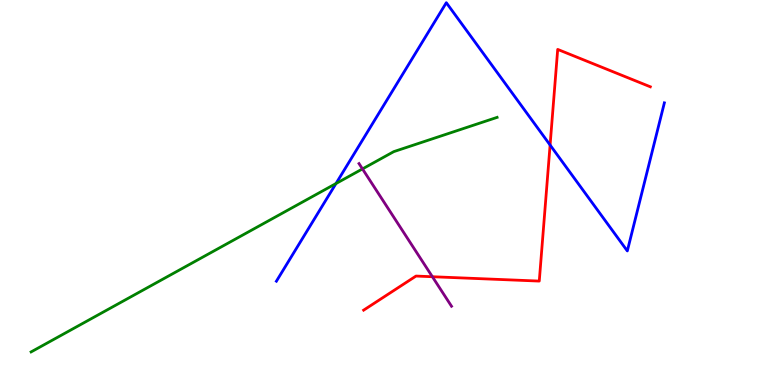[{'lines': ['blue', 'red'], 'intersections': [{'x': 7.1, 'y': 6.23}]}, {'lines': ['green', 'red'], 'intersections': []}, {'lines': ['purple', 'red'], 'intersections': [{'x': 5.58, 'y': 2.81}]}, {'lines': ['blue', 'green'], 'intersections': [{'x': 4.34, 'y': 5.23}]}, {'lines': ['blue', 'purple'], 'intersections': []}, {'lines': ['green', 'purple'], 'intersections': [{'x': 4.68, 'y': 5.61}]}]